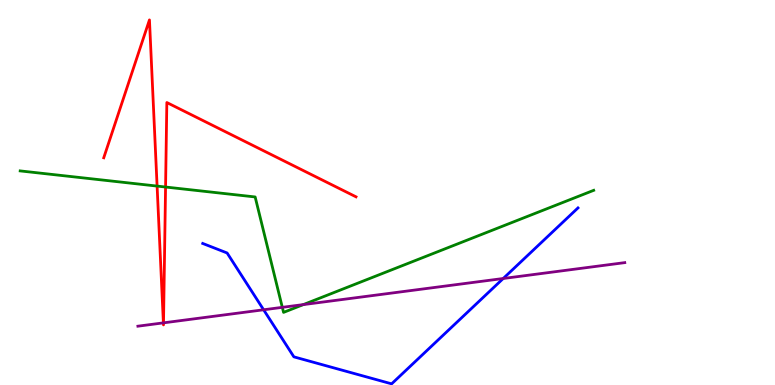[{'lines': ['blue', 'red'], 'intersections': []}, {'lines': ['green', 'red'], 'intersections': [{'x': 2.03, 'y': 5.17}, {'x': 2.14, 'y': 5.14}]}, {'lines': ['purple', 'red'], 'intersections': [{'x': 2.11, 'y': 1.61}, {'x': 2.11, 'y': 1.61}]}, {'lines': ['blue', 'green'], 'intersections': []}, {'lines': ['blue', 'purple'], 'intersections': [{'x': 3.4, 'y': 1.95}, {'x': 6.49, 'y': 2.77}]}, {'lines': ['green', 'purple'], 'intersections': [{'x': 3.64, 'y': 2.02}, {'x': 3.91, 'y': 2.09}]}]